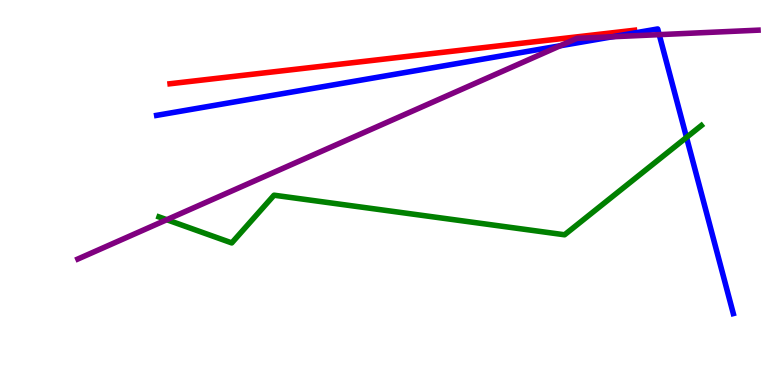[{'lines': ['blue', 'red'], 'intersections': []}, {'lines': ['green', 'red'], 'intersections': []}, {'lines': ['purple', 'red'], 'intersections': []}, {'lines': ['blue', 'green'], 'intersections': [{'x': 8.86, 'y': 6.43}]}, {'lines': ['blue', 'purple'], 'intersections': [{'x': 7.23, 'y': 8.81}, {'x': 7.9, 'y': 9.05}, {'x': 8.51, 'y': 9.1}]}, {'lines': ['green', 'purple'], 'intersections': [{'x': 2.15, 'y': 4.29}]}]